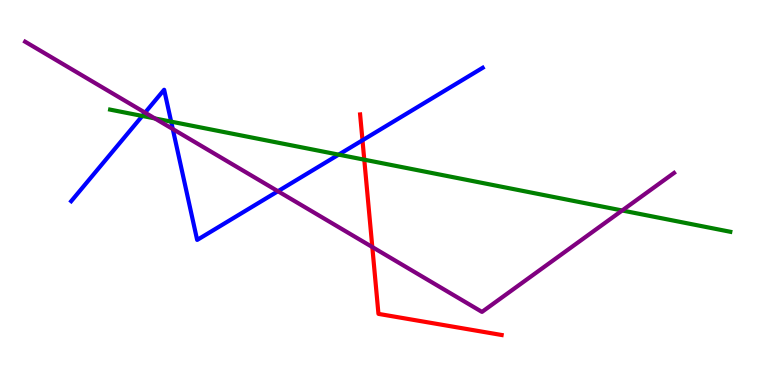[{'lines': ['blue', 'red'], 'intersections': [{'x': 4.68, 'y': 6.36}]}, {'lines': ['green', 'red'], 'intersections': [{'x': 4.7, 'y': 5.85}]}, {'lines': ['purple', 'red'], 'intersections': [{'x': 4.8, 'y': 3.58}]}, {'lines': ['blue', 'green'], 'intersections': [{'x': 1.84, 'y': 6.99}, {'x': 2.21, 'y': 6.84}, {'x': 4.37, 'y': 5.98}]}, {'lines': ['blue', 'purple'], 'intersections': [{'x': 1.87, 'y': 7.07}, {'x': 2.23, 'y': 6.65}, {'x': 3.59, 'y': 5.03}]}, {'lines': ['green', 'purple'], 'intersections': [{'x': 2.0, 'y': 6.92}, {'x': 8.03, 'y': 4.53}]}]